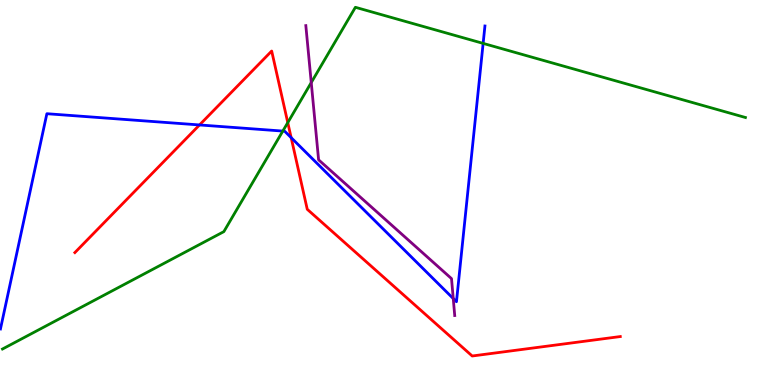[{'lines': ['blue', 'red'], 'intersections': [{'x': 2.57, 'y': 6.75}, {'x': 3.76, 'y': 6.42}]}, {'lines': ['green', 'red'], 'intersections': [{'x': 3.71, 'y': 6.82}]}, {'lines': ['purple', 'red'], 'intersections': []}, {'lines': ['blue', 'green'], 'intersections': [{'x': 3.65, 'y': 6.6}, {'x': 6.23, 'y': 8.87}]}, {'lines': ['blue', 'purple'], 'intersections': [{'x': 5.85, 'y': 2.25}]}, {'lines': ['green', 'purple'], 'intersections': [{'x': 4.02, 'y': 7.86}]}]